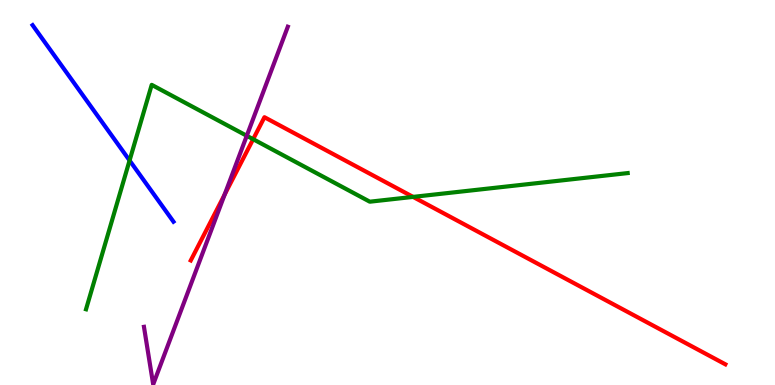[{'lines': ['blue', 'red'], 'intersections': []}, {'lines': ['green', 'red'], 'intersections': [{'x': 3.27, 'y': 6.38}, {'x': 5.33, 'y': 4.89}]}, {'lines': ['purple', 'red'], 'intersections': [{'x': 2.9, 'y': 4.94}]}, {'lines': ['blue', 'green'], 'intersections': [{'x': 1.67, 'y': 5.83}]}, {'lines': ['blue', 'purple'], 'intersections': []}, {'lines': ['green', 'purple'], 'intersections': [{'x': 3.18, 'y': 6.47}]}]